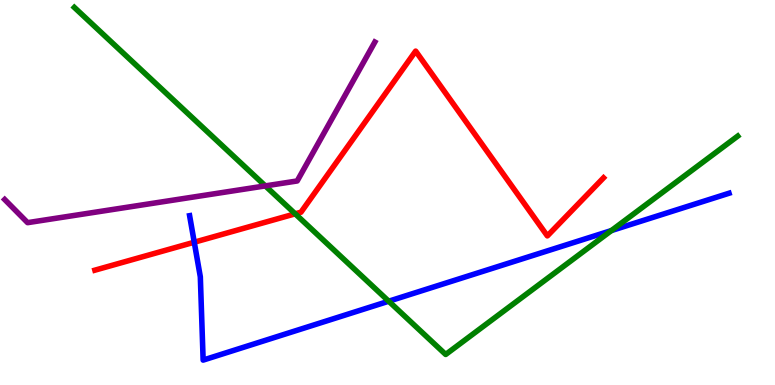[{'lines': ['blue', 'red'], 'intersections': [{'x': 2.51, 'y': 3.71}]}, {'lines': ['green', 'red'], 'intersections': [{'x': 3.81, 'y': 4.45}]}, {'lines': ['purple', 'red'], 'intersections': []}, {'lines': ['blue', 'green'], 'intersections': [{'x': 5.02, 'y': 2.18}, {'x': 7.89, 'y': 4.01}]}, {'lines': ['blue', 'purple'], 'intersections': []}, {'lines': ['green', 'purple'], 'intersections': [{'x': 3.42, 'y': 5.17}]}]